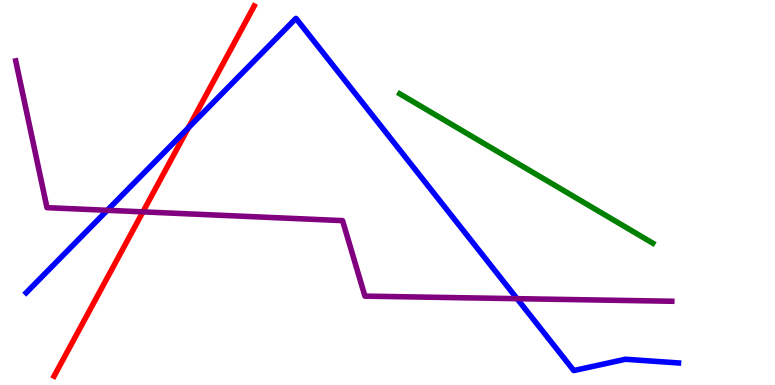[{'lines': ['blue', 'red'], 'intersections': [{'x': 2.43, 'y': 6.68}]}, {'lines': ['green', 'red'], 'intersections': []}, {'lines': ['purple', 'red'], 'intersections': [{'x': 1.84, 'y': 4.5}]}, {'lines': ['blue', 'green'], 'intersections': []}, {'lines': ['blue', 'purple'], 'intersections': [{'x': 1.38, 'y': 4.54}, {'x': 6.67, 'y': 2.24}]}, {'lines': ['green', 'purple'], 'intersections': []}]